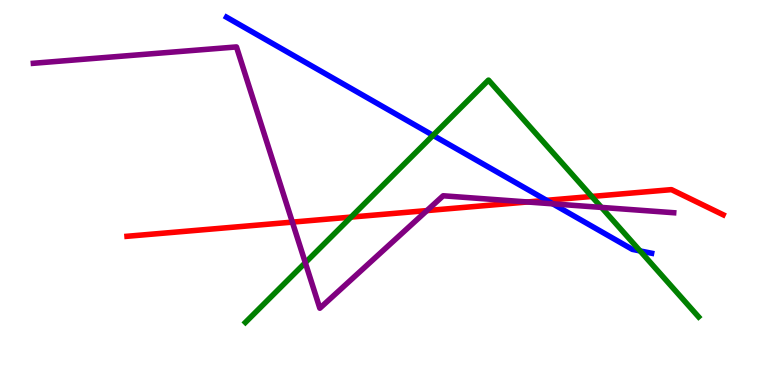[{'lines': ['blue', 'red'], 'intersections': [{'x': 7.05, 'y': 4.8}]}, {'lines': ['green', 'red'], 'intersections': [{'x': 4.53, 'y': 4.36}, {'x': 7.64, 'y': 4.9}]}, {'lines': ['purple', 'red'], 'intersections': [{'x': 3.77, 'y': 4.23}, {'x': 5.51, 'y': 4.53}, {'x': 6.81, 'y': 4.75}]}, {'lines': ['blue', 'green'], 'intersections': [{'x': 5.59, 'y': 6.48}, {'x': 8.26, 'y': 3.48}]}, {'lines': ['blue', 'purple'], 'intersections': [{'x': 7.13, 'y': 4.71}]}, {'lines': ['green', 'purple'], 'intersections': [{'x': 3.94, 'y': 3.18}, {'x': 7.76, 'y': 4.61}]}]